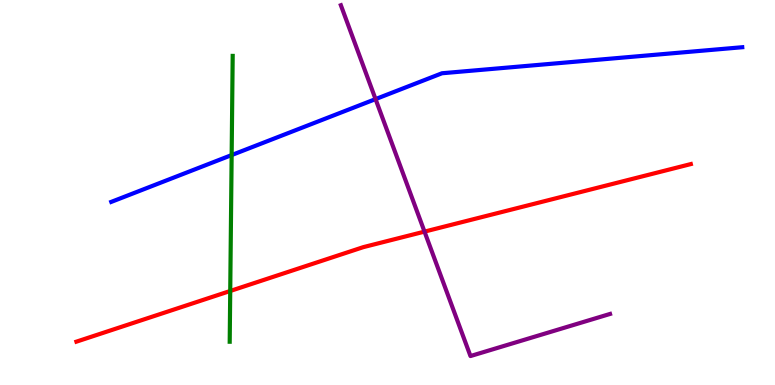[{'lines': ['blue', 'red'], 'intersections': []}, {'lines': ['green', 'red'], 'intersections': [{'x': 2.97, 'y': 2.44}]}, {'lines': ['purple', 'red'], 'intersections': [{'x': 5.48, 'y': 3.98}]}, {'lines': ['blue', 'green'], 'intersections': [{'x': 2.99, 'y': 5.97}]}, {'lines': ['blue', 'purple'], 'intersections': [{'x': 4.85, 'y': 7.43}]}, {'lines': ['green', 'purple'], 'intersections': []}]